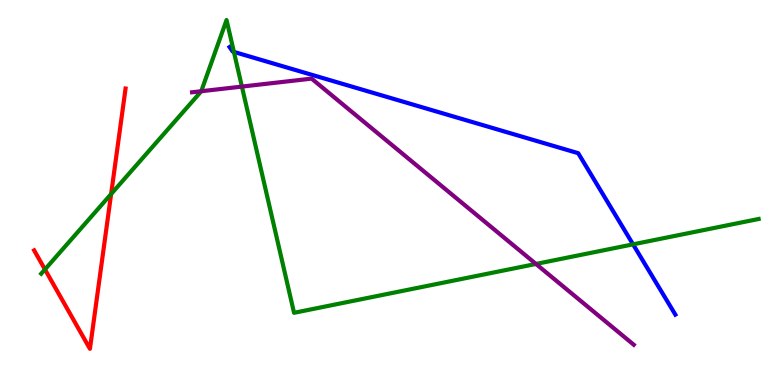[{'lines': ['blue', 'red'], 'intersections': []}, {'lines': ['green', 'red'], 'intersections': [{'x': 0.58, 'y': 3.0}, {'x': 1.43, 'y': 4.96}]}, {'lines': ['purple', 'red'], 'intersections': []}, {'lines': ['blue', 'green'], 'intersections': [{'x': 3.02, 'y': 8.65}, {'x': 8.17, 'y': 3.65}]}, {'lines': ['blue', 'purple'], 'intersections': []}, {'lines': ['green', 'purple'], 'intersections': [{'x': 2.6, 'y': 7.63}, {'x': 3.12, 'y': 7.75}, {'x': 6.92, 'y': 3.14}]}]